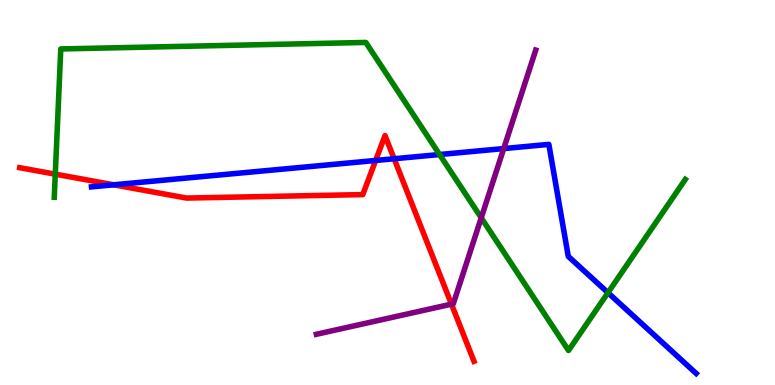[{'lines': ['blue', 'red'], 'intersections': [{'x': 1.47, 'y': 5.2}, {'x': 4.85, 'y': 5.83}, {'x': 5.09, 'y': 5.88}]}, {'lines': ['green', 'red'], 'intersections': [{'x': 0.713, 'y': 5.48}]}, {'lines': ['purple', 'red'], 'intersections': [{'x': 5.83, 'y': 2.1}]}, {'lines': ['blue', 'green'], 'intersections': [{'x': 5.67, 'y': 5.99}, {'x': 7.84, 'y': 2.4}]}, {'lines': ['blue', 'purple'], 'intersections': [{'x': 6.5, 'y': 6.14}]}, {'lines': ['green', 'purple'], 'intersections': [{'x': 6.21, 'y': 4.34}]}]